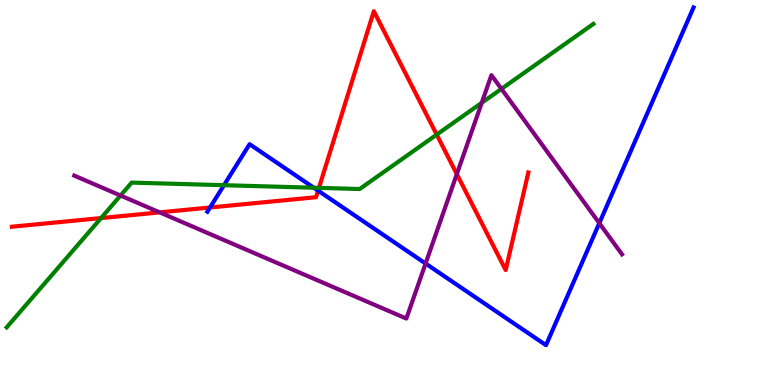[{'lines': ['blue', 'red'], 'intersections': [{'x': 2.71, 'y': 4.61}, {'x': 4.1, 'y': 5.05}]}, {'lines': ['green', 'red'], 'intersections': [{'x': 1.3, 'y': 4.34}, {'x': 4.12, 'y': 5.12}, {'x': 5.63, 'y': 6.5}]}, {'lines': ['purple', 'red'], 'intersections': [{'x': 2.06, 'y': 4.48}, {'x': 5.89, 'y': 5.48}]}, {'lines': ['blue', 'green'], 'intersections': [{'x': 2.89, 'y': 5.19}, {'x': 4.05, 'y': 5.12}]}, {'lines': ['blue', 'purple'], 'intersections': [{'x': 5.49, 'y': 3.16}, {'x': 7.73, 'y': 4.2}]}, {'lines': ['green', 'purple'], 'intersections': [{'x': 1.56, 'y': 4.92}, {'x': 6.22, 'y': 7.33}, {'x': 6.47, 'y': 7.69}]}]